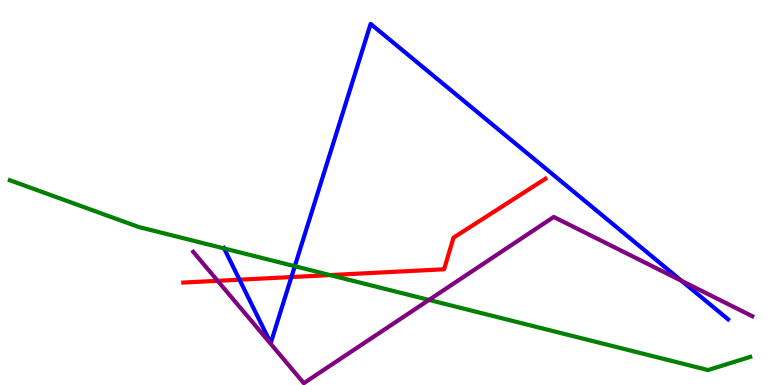[{'lines': ['blue', 'red'], 'intersections': [{'x': 3.09, 'y': 2.74}, {'x': 3.76, 'y': 2.8}]}, {'lines': ['green', 'red'], 'intersections': [{'x': 4.26, 'y': 2.86}]}, {'lines': ['purple', 'red'], 'intersections': [{'x': 2.81, 'y': 2.71}]}, {'lines': ['blue', 'green'], 'intersections': [{'x': 2.89, 'y': 3.55}, {'x': 3.8, 'y': 3.09}]}, {'lines': ['blue', 'purple'], 'intersections': [{'x': 8.79, 'y': 2.7}]}, {'lines': ['green', 'purple'], 'intersections': [{'x': 5.54, 'y': 2.21}]}]